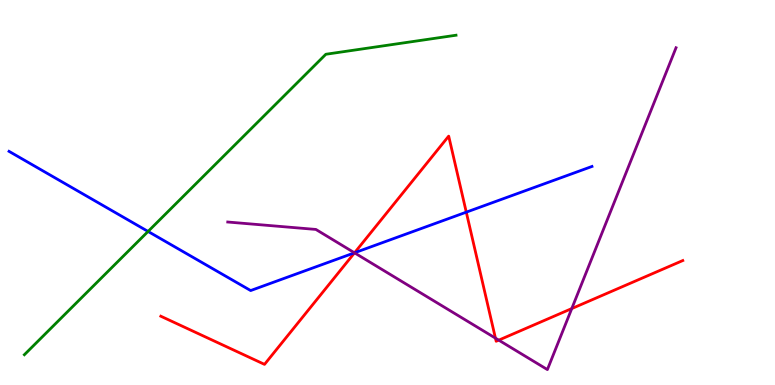[{'lines': ['blue', 'red'], 'intersections': [{'x': 4.58, 'y': 3.43}, {'x': 6.02, 'y': 4.49}]}, {'lines': ['green', 'red'], 'intersections': []}, {'lines': ['purple', 'red'], 'intersections': [{'x': 4.57, 'y': 3.43}, {'x': 6.39, 'y': 1.22}, {'x': 6.44, 'y': 1.17}, {'x': 7.38, 'y': 1.99}]}, {'lines': ['blue', 'green'], 'intersections': [{'x': 1.91, 'y': 3.99}]}, {'lines': ['blue', 'purple'], 'intersections': [{'x': 4.57, 'y': 3.43}]}, {'lines': ['green', 'purple'], 'intersections': []}]